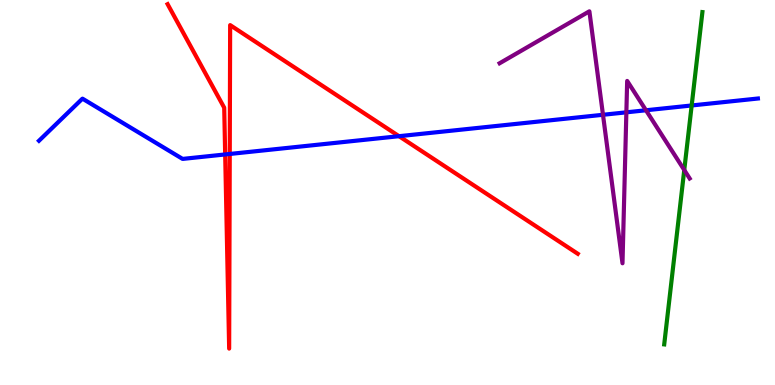[{'lines': ['blue', 'red'], 'intersections': [{'x': 2.91, 'y': 5.99}, {'x': 2.96, 'y': 6.0}, {'x': 5.15, 'y': 6.46}]}, {'lines': ['green', 'red'], 'intersections': []}, {'lines': ['purple', 'red'], 'intersections': []}, {'lines': ['blue', 'green'], 'intersections': [{'x': 8.92, 'y': 7.26}]}, {'lines': ['blue', 'purple'], 'intersections': [{'x': 7.78, 'y': 7.02}, {'x': 8.08, 'y': 7.08}, {'x': 8.34, 'y': 7.14}]}, {'lines': ['green', 'purple'], 'intersections': [{'x': 8.83, 'y': 5.58}]}]